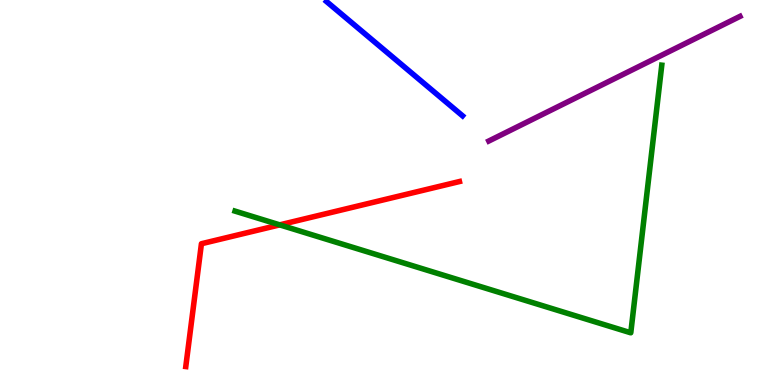[{'lines': ['blue', 'red'], 'intersections': []}, {'lines': ['green', 'red'], 'intersections': [{'x': 3.61, 'y': 4.16}]}, {'lines': ['purple', 'red'], 'intersections': []}, {'lines': ['blue', 'green'], 'intersections': []}, {'lines': ['blue', 'purple'], 'intersections': []}, {'lines': ['green', 'purple'], 'intersections': []}]